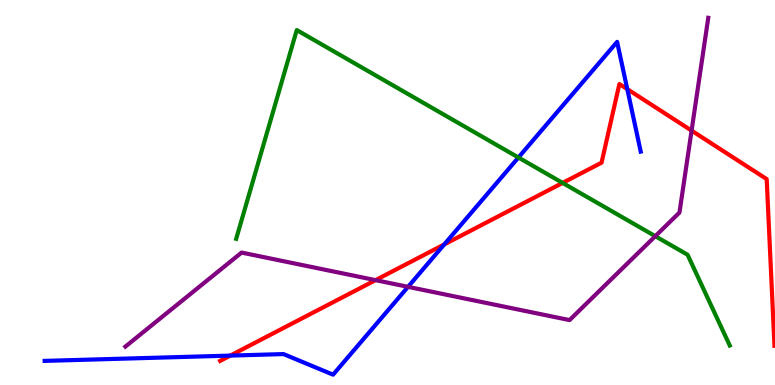[{'lines': ['blue', 'red'], 'intersections': [{'x': 2.97, 'y': 0.764}, {'x': 5.73, 'y': 3.65}, {'x': 8.09, 'y': 7.69}]}, {'lines': ['green', 'red'], 'intersections': [{'x': 7.26, 'y': 5.25}]}, {'lines': ['purple', 'red'], 'intersections': [{'x': 4.85, 'y': 2.72}, {'x': 8.92, 'y': 6.61}]}, {'lines': ['blue', 'green'], 'intersections': [{'x': 6.69, 'y': 5.91}]}, {'lines': ['blue', 'purple'], 'intersections': [{'x': 5.26, 'y': 2.55}]}, {'lines': ['green', 'purple'], 'intersections': [{'x': 8.46, 'y': 3.87}]}]